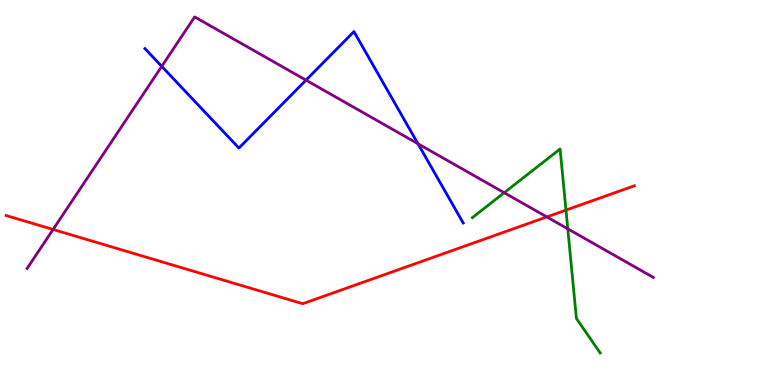[{'lines': ['blue', 'red'], 'intersections': []}, {'lines': ['green', 'red'], 'intersections': [{'x': 7.3, 'y': 4.54}]}, {'lines': ['purple', 'red'], 'intersections': [{'x': 0.685, 'y': 4.04}, {'x': 7.06, 'y': 4.37}]}, {'lines': ['blue', 'green'], 'intersections': []}, {'lines': ['blue', 'purple'], 'intersections': [{'x': 2.09, 'y': 8.28}, {'x': 3.95, 'y': 7.92}, {'x': 5.39, 'y': 6.27}]}, {'lines': ['green', 'purple'], 'intersections': [{'x': 6.51, 'y': 4.99}, {'x': 7.33, 'y': 4.06}]}]